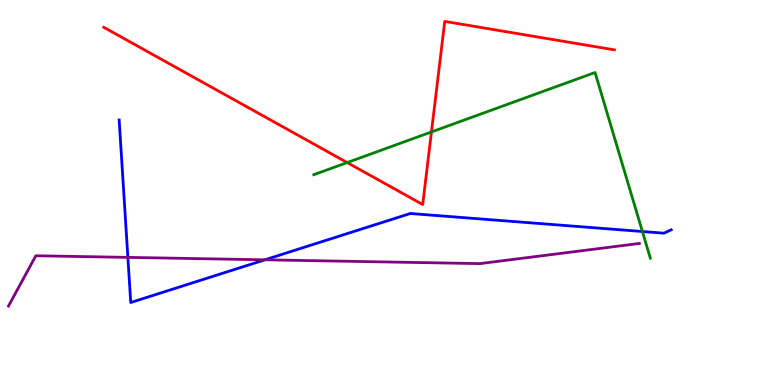[{'lines': ['blue', 'red'], 'intersections': []}, {'lines': ['green', 'red'], 'intersections': [{'x': 4.48, 'y': 5.78}, {'x': 5.57, 'y': 6.57}]}, {'lines': ['purple', 'red'], 'intersections': []}, {'lines': ['blue', 'green'], 'intersections': [{'x': 8.29, 'y': 3.99}]}, {'lines': ['blue', 'purple'], 'intersections': [{'x': 1.65, 'y': 3.31}, {'x': 3.42, 'y': 3.25}]}, {'lines': ['green', 'purple'], 'intersections': []}]